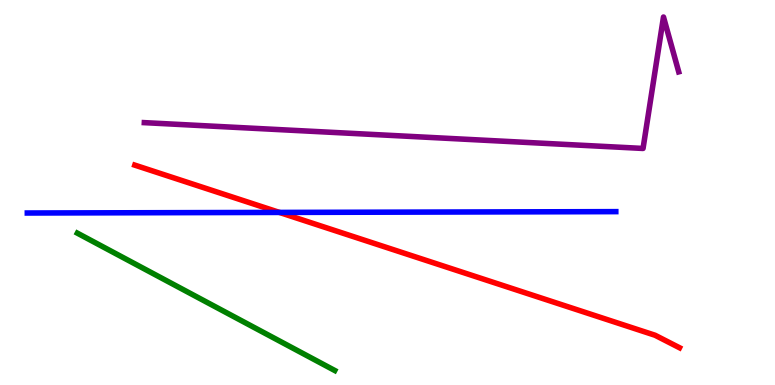[{'lines': ['blue', 'red'], 'intersections': [{'x': 3.61, 'y': 4.48}]}, {'lines': ['green', 'red'], 'intersections': []}, {'lines': ['purple', 'red'], 'intersections': []}, {'lines': ['blue', 'green'], 'intersections': []}, {'lines': ['blue', 'purple'], 'intersections': []}, {'lines': ['green', 'purple'], 'intersections': []}]